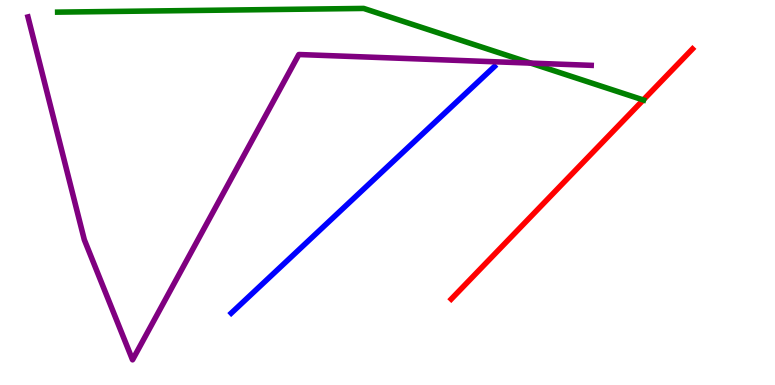[{'lines': ['blue', 'red'], 'intersections': []}, {'lines': ['green', 'red'], 'intersections': [{'x': 8.3, 'y': 7.4}]}, {'lines': ['purple', 'red'], 'intersections': []}, {'lines': ['blue', 'green'], 'intersections': []}, {'lines': ['blue', 'purple'], 'intersections': []}, {'lines': ['green', 'purple'], 'intersections': [{'x': 6.85, 'y': 8.36}]}]